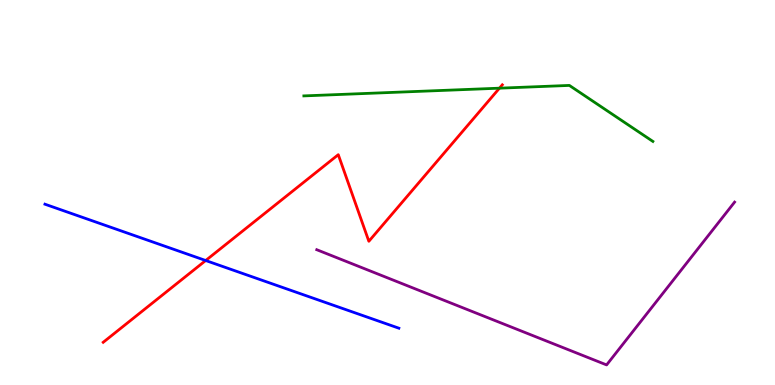[{'lines': ['blue', 'red'], 'intersections': [{'x': 2.65, 'y': 3.23}]}, {'lines': ['green', 'red'], 'intersections': [{'x': 6.44, 'y': 7.71}]}, {'lines': ['purple', 'red'], 'intersections': []}, {'lines': ['blue', 'green'], 'intersections': []}, {'lines': ['blue', 'purple'], 'intersections': []}, {'lines': ['green', 'purple'], 'intersections': []}]